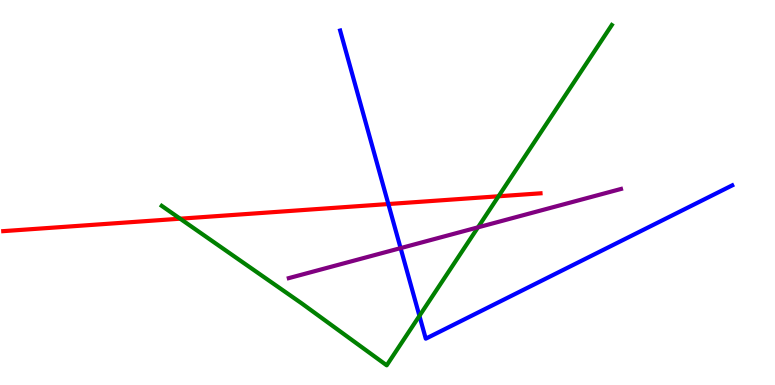[{'lines': ['blue', 'red'], 'intersections': [{'x': 5.01, 'y': 4.7}]}, {'lines': ['green', 'red'], 'intersections': [{'x': 2.32, 'y': 4.32}, {'x': 6.43, 'y': 4.9}]}, {'lines': ['purple', 'red'], 'intersections': []}, {'lines': ['blue', 'green'], 'intersections': [{'x': 5.41, 'y': 1.8}]}, {'lines': ['blue', 'purple'], 'intersections': [{'x': 5.17, 'y': 3.56}]}, {'lines': ['green', 'purple'], 'intersections': [{'x': 6.17, 'y': 4.09}]}]